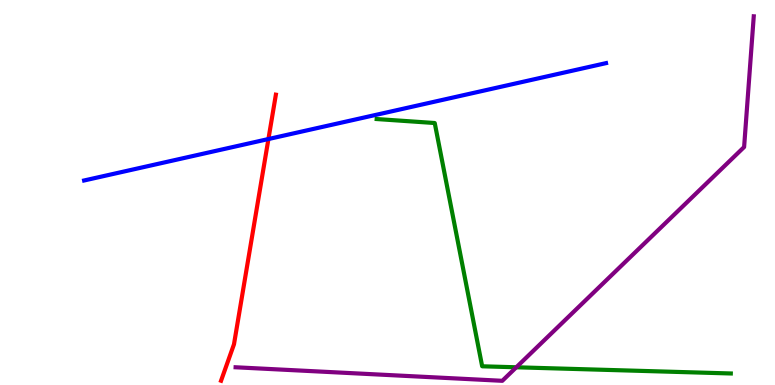[{'lines': ['blue', 'red'], 'intersections': [{'x': 3.46, 'y': 6.39}]}, {'lines': ['green', 'red'], 'intersections': []}, {'lines': ['purple', 'red'], 'intersections': []}, {'lines': ['blue', 'green'], 'intersections': []}, {'lines': ['blue', 'purple'], 'intersections': []}, {'lines': ['green', 'purple'], 'intersections': [{'x': 6.66, 'y': 0.46}]}]